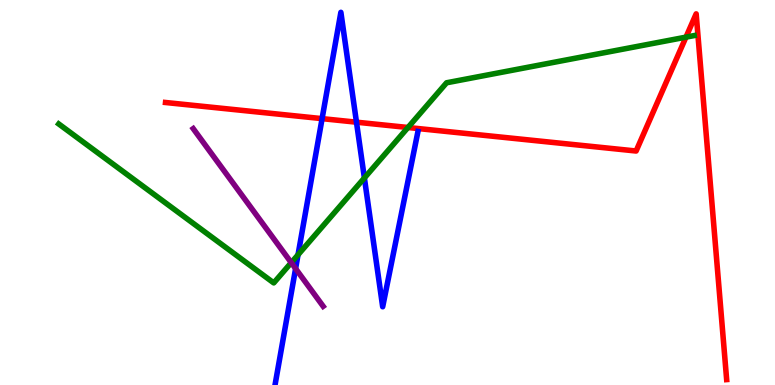[{'lines': ['blue', 'red'], 'intersections': [{'x': 4.16, 'y': 6.92}, {'x': 4.6, 'y': 6.83}]}, {'lines': ['green', 'red'], 'intersections': [{'x': 5.26, 'y': 6.69}, {'x': 8.85, 'y': 9.04}]}, {'lines': ['purple', 'red'], 'intersections': []}, {'lines': ['blue', 'green'], 'intersections': [{'x': 3.85, 'y': 3.38}, {'x': 4.7, 'y': 5.38}]}, {'lines': ['blue', 'purple'], 'intersections': [{'x': 3.81, 'y': 3.02}]}, {'lines': ['green', 'purple'], 'intersections': [{'x': 3.76, 'y': 3.18}]}]